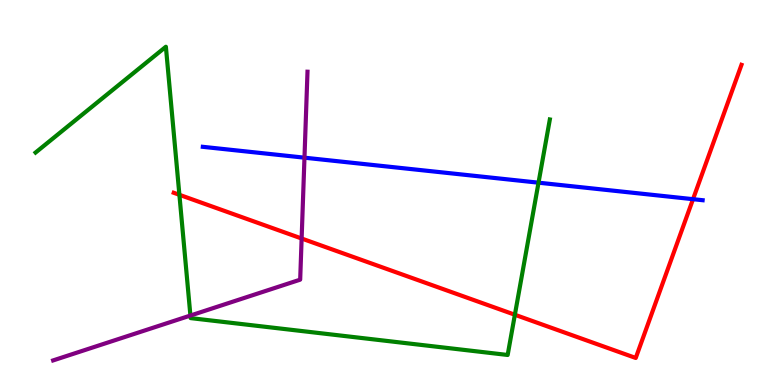[{'lines': ['blue', 'red'], 'intersections': [{'x': 8.94, 'y': 4.83}]}, {'lines': ['green', 'red'], 'intersections': [{'x': 2.31, 'y': 4.94}, {'x': 6.64, 'y': 1.82}]}, {'lines': ['purple', 'red'], 'intersections': [{'x': 3.89, 'y': 3.81}]}, {'lines': ['blue', 'green'], 'intersections': [{'x': 6.95, 'y': 5.26}]}, {'lines': ['blue', 'purple'], 'intersections': [{'x': 3.93, 'y': 5.9}]}, {'lines': ['green', 'purple'], 'intersections': [{'x': 2.46, 'y': 1.8}]}]